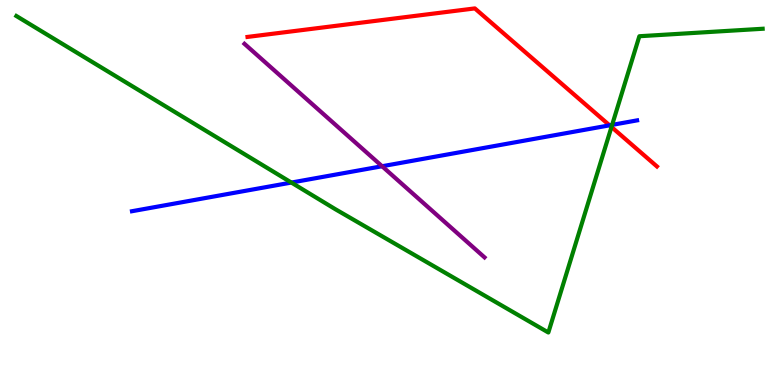[{'lines': ['blue', 'red'], 'intersections': [{'x': 7.87, 'y': 6.74}]}, {'lines': ['green', 'red'], 'intersections': [{'x': 7.89, 'y': 6.7}]}, {'lines': ['purple', 'red'], 'intersections': []}, {'lines': ['blue', 'green'], 'intersections': [{'x': 3.76, 'y': 5.26}, {'x': 7.9, 'y': 6.76}]}, {'lines': ['blue', 'purple'], 'intersections': [{'x': 4.93, 'y': 5.68}]}, {'lines': ['green', 'purple'], 'intersections': []}]